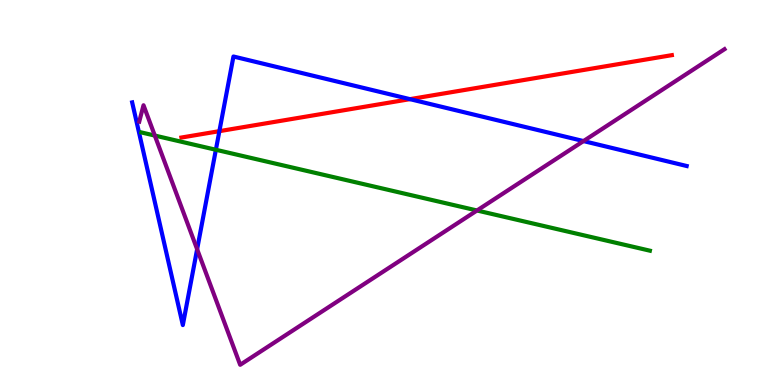[{'lines': ['blue', 'red'], 'intersections': [{'x': 2.83, 'y': 6.59}, {'x': 5.29, 'y': 7.42}]}, {'lines': ['green', 'red'], 'intersections': []}, {'lines': ['purple', 'red'], 'intersections': []}, {'lines': ['blue', 'green'], 'intersections': [{'x': 2.79, 'y': 6.11}]}, {'lines': ['blue', 'purple'], 'intersections': [{'x': 2.54, 'y': 3.53}, {'x': 7.53, 'y': 6.34}]}, {'lines': ['green', 'purple'], 'intersections': [{'x': 2.0, 'y': 6.48}, {'x': 6.15, 'y': 4.53}]}]